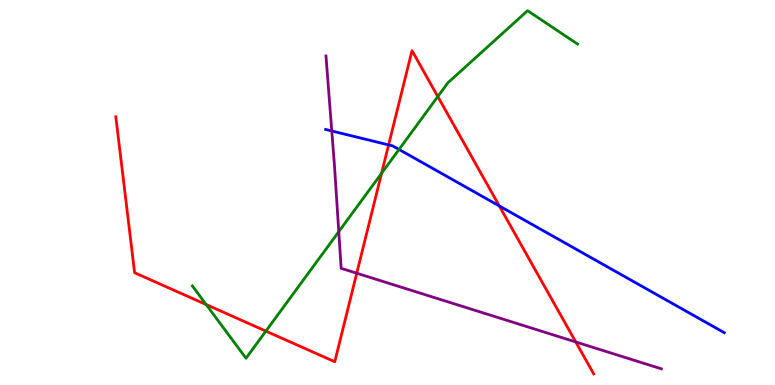[{'lines': ['blue', 'red'], 'intersections': [{'x': 5.01, 'y': 6.24}, {'x': 6.44, 'y': 4.65}]}, {'lines': ['green', 'red'], 'intersections': [{'x': 2.66, 'y': 2.09}, {'x': 3.43, 'y': 1.4}, {'x': 4.92, 'y': 5.5}, {'x': 5.65, 'y': 7.49}]}, {'lines': ['purple', 'red'], 'intersections': [{'x': 4.6, 'y': 2.9}, {'x': 7.43, 'y': 1.12}]}, {'lines': ['blue', 'green'], 'intersections': [{'x': 5.15, 'y': 6.12}]}, {'lines': ['blue', 'purple'], 'intersections': [{'x': 4.28, 'y': 6.6}]}, {'lines': ['green', 'purple'], 'intersections': [{'x': 4.37, 'y': 3.98}]}]